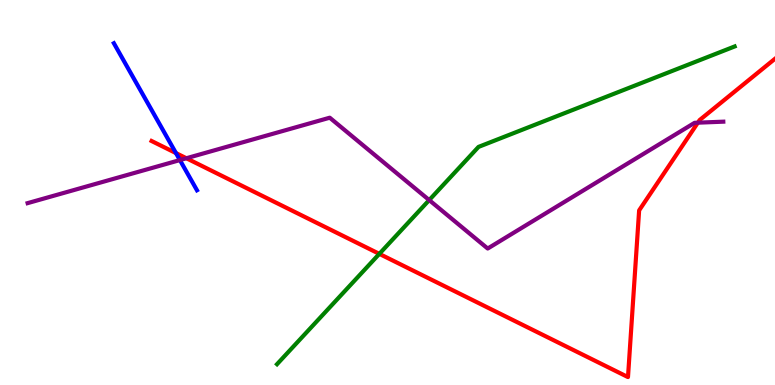[{'lines': ['blue', 'red'], 'intersections': [{'x': 2.27, 'y': 6.02}]}, {'lines': ['green', 'red'], 'intersections': [{'x': 4.89, 'y': 3.41}]}, {'lines': ['purple', 'red'], 'intersections': [{'x': 2.4, 'y': 5.89}, {'x': 9.0, 'y': 6.81}]}, {'lines': ['blue', 'green'], 'intersections': []}, {'lines': ['blue', 'purple'], 'intersections': [{'x': 2.32, 'y': 5.84}]}, {'lines': ['green', 'purple'], 'intersections': [{'x': 5.54, 'y': 4.8}]}]